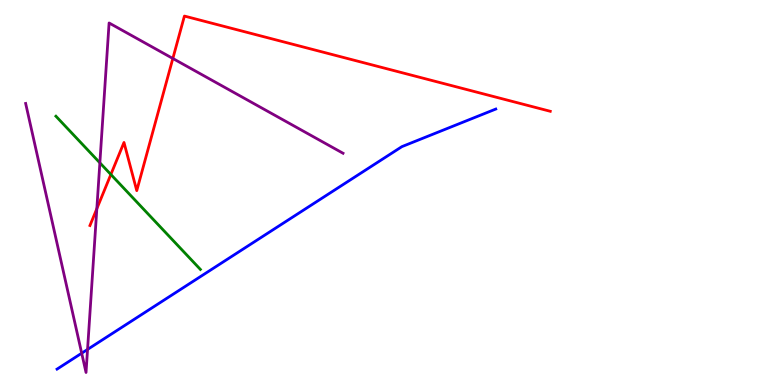[{'lines': ['blue', 'red'], 'intersections': []}, {'lines': ['green', 'red'], 'intersections': [{'x': 1.43, 'y': 5.47}]}, {'lines': ['purple', 'red'], 'intersections': [{'x': 1.25, 'y': 4.58}, {'x': 2.23, 'y': 8.48}]}, {'lines': ['blue', 'green'], 'intersections': []}, {'lines': ['blue', 'purple'], 'intersections': [{'x': 1.05, 'y': 0.826}, {'x': 1.13, 'y': 0.924}]}, {'lines': ['green', 'purple'], 'intersections': [{'x': 1.29, 'y': 5.77}]}]